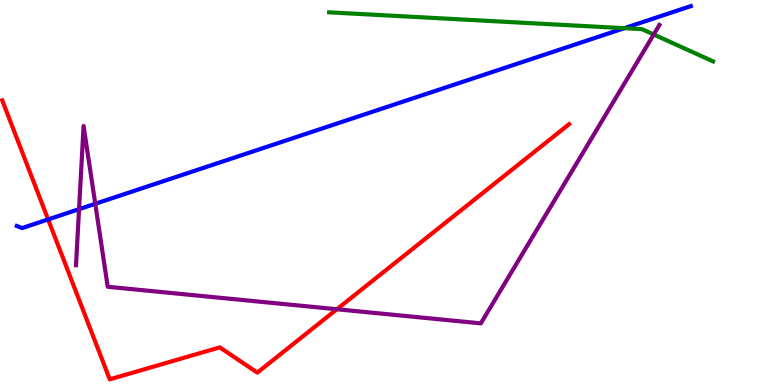[{'lines': ['blue', 'red'], 'intersections': [{'x': 0.621, 'y': 4.3}]}, {'lines': ['green', 'red'], 'intersections': []}, {'lines': ['purple', 'red'], 'intersections': [{'x': 4.35, 'y': 1.97}]}, {'lines': ['blue', 'green'], 'intersections': [{'x': 8.06, 'y': 9.27}]}, {'lines': ['blue', 'purple'], 'intersections': [{'x': 1.02, 'y': 4.57}, {'x': 1.23, 'y': 4.71}]}, {'lines': ['green', 'purple'], 'intersections': [{'x': 8.44, 'y': 9.1}]}]